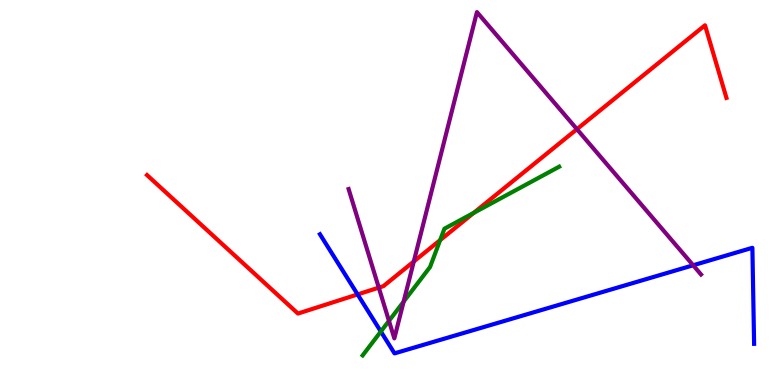[{'lines': ['blue', 'red'], 'intersections': [{'x': 4.61, 'y': 2.35}]}, {'lines': ['green', 'red'], 'intersections': [{'x': 5.68, 'y': 3.76}, {'x': 6.11, 'y': 4.47}]}, {'lines': ['purple', 'red'], 'intersections': [{'x': 4.89, 'y': 2.53}, {'x': 5.34, 'y': 3.21}, {'x': 7.44, 'y': 6.64}]}, {'lines': ['blue', 'green'], 'intersections': [{'x': 4.91, 'y': 1.39}]}, {'lines': ['blue', 'purple'], 'intersections': [{'x': 8.94, 'y': 3.11}]}, {'lines': ['green', 'purple'], 'intersections': [{'x': 5.02, 'y': 1.67}, {'x': 5.21, 'y': 2.16}]}]